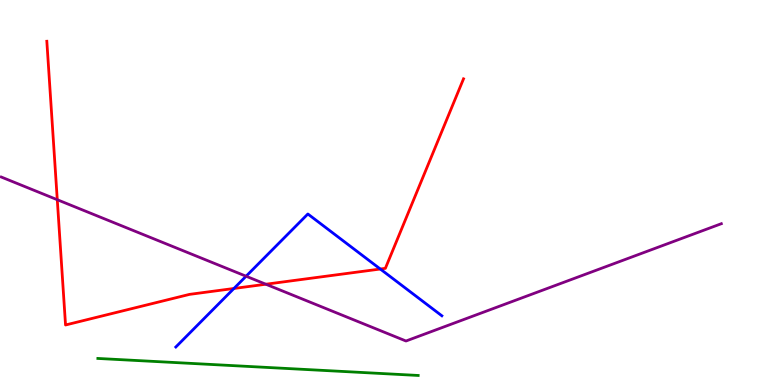[{'lines': ['blue', 'red'], 'intersections': [{'x': 3.02, 'y': 2.51}, {'x': 4.91, 'y': 3.01}]}, {'lines': ['green', 'red'], 'intersections': []}, {'lines': ['purple', 'red'], 'intersections': [{'x': 0.739, 'y': 4.81}, {'x': 3.43, 'y': 2.62}]}, {'lines': ['blue', 'green'], 'intersections': []}, {'lines': ['blue', 'purple'], 'intersections': [{'x': 3.18, 'y': 2.83}]}, {'lines': ['green', 'purple'], 'intersections': []}]